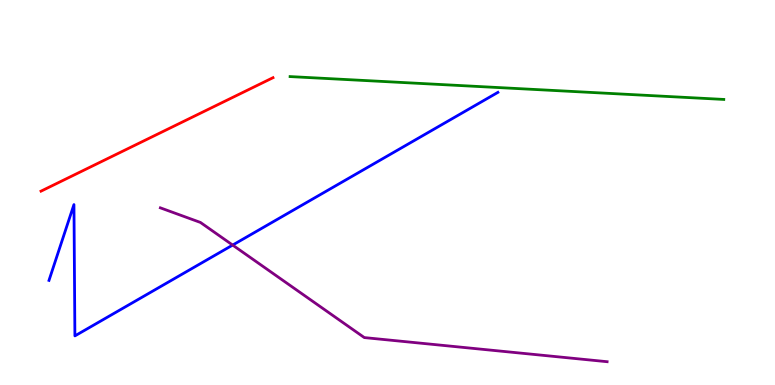[{'lines': ['blue', 'red'], 'intersections': []}, {'lines': ['green', 'red'], 'intersections': []}, {'lines': ['purple', 'red'], 'intersections': []}, {'lines': ['blue', 'green'], 'intersections': []}, {'lines': ['blue', 'purple'], 'intersections': [{'x': 3.0, 'y': 3.63}]}, {'lines': ['green', 'purple'], 'intersections': []}]